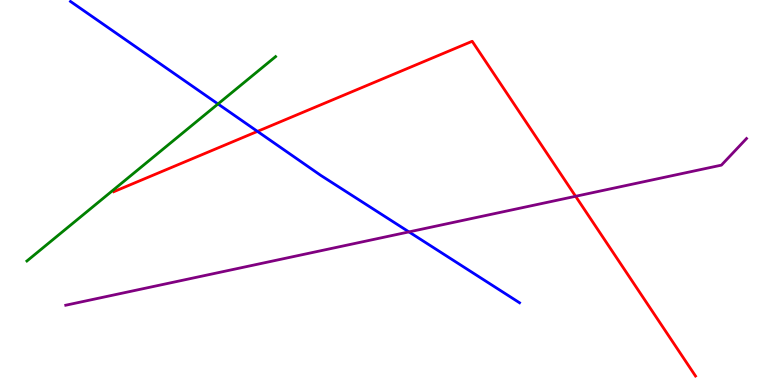[{'lines': ['blue', 'red'], 'intersections': [{'x': 3.32, 'y': 6.59}]}, {'lines': ['green', 'red'], 'intersections': []}, {'lines': ['purple', 'red'], 'intersections': [{'x': 7.43, 'y': 4.9}]}, {'lines': ['blue', 'green'], 'intersections': [{'x': 2.81, 'y': 7.3}]}, {'lines': ['blue', 'purple'], 'intersections': [{'x': 5.28, 'y': 3.98}]}, {'lines': ['green', 'purple'], 'intersections': []}]